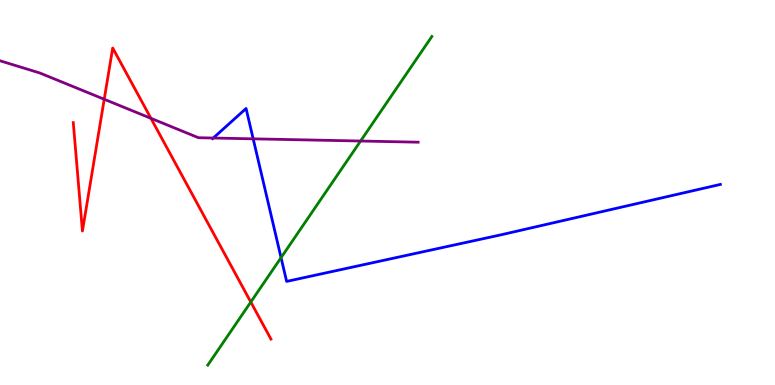[{'lines': ['blue', 'red'], 'intersections': []}, {'lines': ['green', 'red'], 'intersections': [{'x': 3.24, 'y': 2.15}]}, {'lines': ['purple', 'red'], 'intersections': [{'x': 1.34, 'y': 7.42}, {'x': 1.95, 'y': 6.93}]}, {'lines': ['blue', 'green'], 'intersections': [{'x': 3.63, 'y': 3.31}]}, {'lines': ['blue', 'purple'], 'intersections': [{'x': 2.75, 'y': 6.41}, {'x': 3.27, 'y': 6.39}]}, {'lines': ['green', 'purple'], 'intersections': [{'x': 4.65, 'y': 6.34}]}]